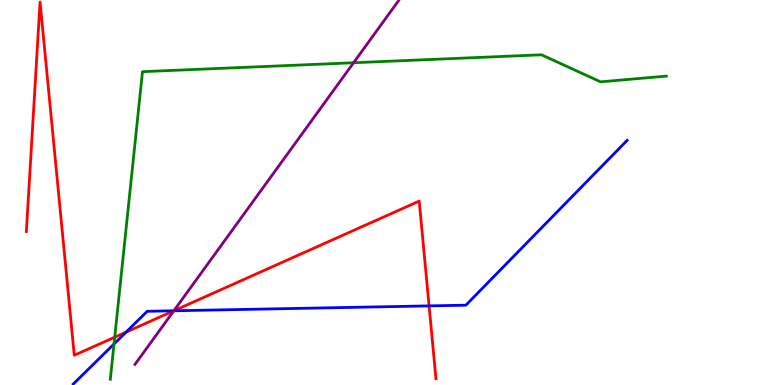[{'lines': ['blue', 'red'], 'intersections': [{'x': 1.63, 'y': 1.37}, {'x': 2.24, 'y': 1.93}, {'x': 5.54, 'y': 2.05}]}, {'lines': ['green', 'red'], 'intersections': [{'x': 1.48, 'y': 1.24}]}, {'lines': ['purple', 'red'], 'intersections': [{'x': 2.24, 'y': 1.93}]}, {'lines': ['blue', 'green'], 'intersections': [{'x': 1.47, 'y': 1.07}]}, {'lines': ['blue', 'purple'], 'intersections': [{'x': 2.24, 'y': 1.93}]}, {'lines': ['green', 'purple'], 'intersections': [{'x': 4.56, 'y': 8.37}]}]